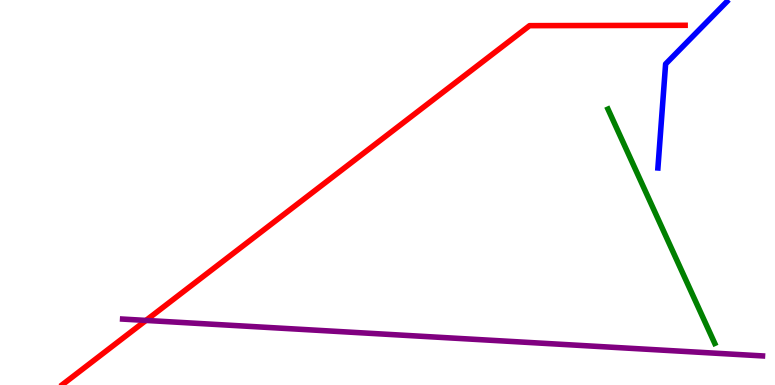[{'lines': ['blue', 'red'], 'intersections': []}, {'lines': ['green', 'red'], 'intersections': []}, {'lines': ['purple', 'red'], 'intersections': [{'x': 1.88, 'y': 1.68}]}, {'lines': ['blue', 'green'], 'intersections': []}, {'lines': ['blue', 'purple'], 'intersections': []}, {'lines': ['green', 'purple'], 'intersections': []}]